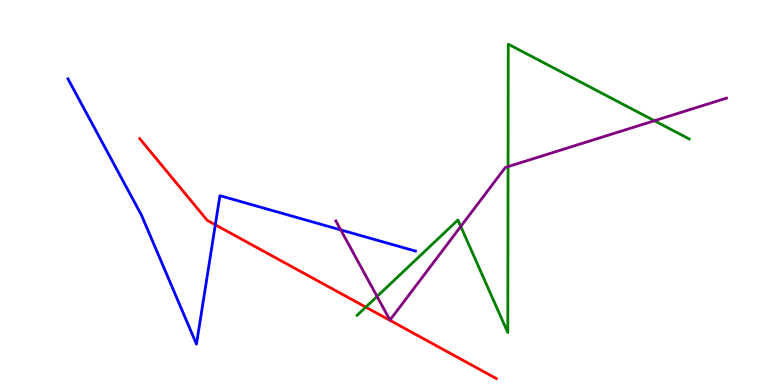[{'lines': ['blue', 'red'], 'intersections': [{'x': 2.78, 'y': 4.16}]}, {'lines': ['green', 'red'], 'intersections': [{'x': 4.72, 'y': 2.02}]}, {'lines': ['purple', 'red'], 'intersections': []}, {'lines': ['blue', 'green'], 'intersections': []}, {'lines': ['blue', 'purple'], 'intersections': [{'x': 4.4, 'y': 4.03}]}, {'lines': ['green', 'purple'], 'intersections': [{'x': 4.87, 'y': 2.3}, {'x': 5.95, 'y': 4.12}, {'x': 6.56, 'y': 5.67}, {'x': 8.44, 'y': 6.86}]}]